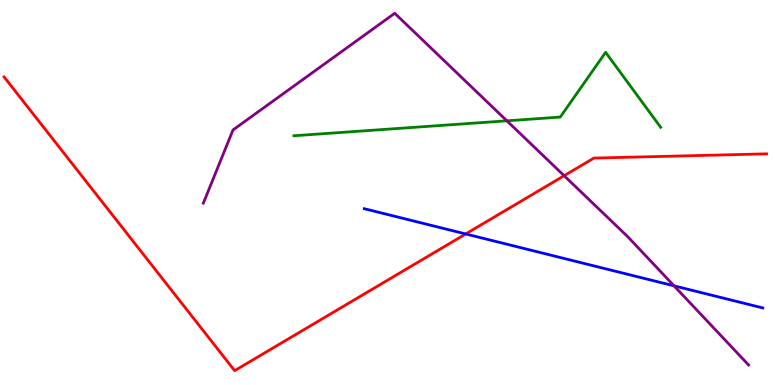[{'lines': ['blue', 'red'], 'intersections': [{'x': 6.01, 'y': 3.92}]}, {'lines': ['green', 'red'], 'intersections': []}, {'lines': ['purple', 'red'], 'intersections': [{'x': 7.28, 'y': 5.44}]}, {'lines': ['blue', 'green'], 'intersections': []}, {'lines': ['blue', 'purple'], 'intersections': [{'x': 8.7, 'y': 2.58}]}, {'lines': ['green', 'purple'], 'intersections': [{'x': 6.54, 'y': 6.86}]}]